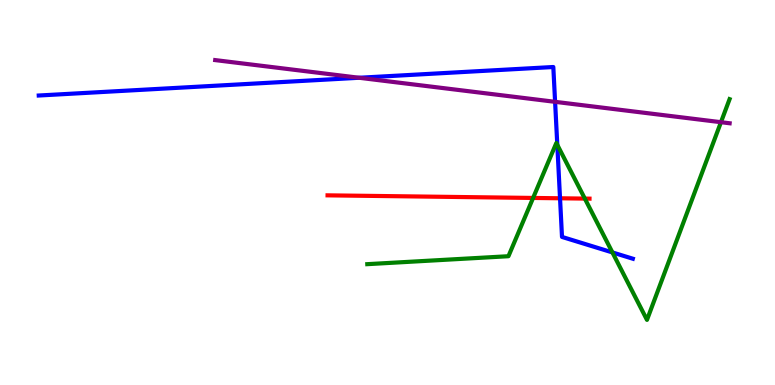[{'lines': ['blue', 'red'], 'intersections': [{'x': 7.23, 'y': 4.85}]}, {'lines': ['green', 'red'], 'intersections': [{'x': 6.88, 'y': 4.86}, {'x': 7.55, 'y': 4.84}]}, {'lines': ['purple', 'red'], 'intersections': []}, {'lines': ['blue', 'green'], 'intersections': [{'x': 7.19, 'y': 6.24}, {'x': 7.9, 'y': 3.44}]}, {'lines': ['blue', 'purple'], 'intersections': [{'x': 4.63, 'y': 7.98}, {'x': 7.16, 'y': 7.36}]}, {'lines': ['green', 'purple'], 'intersections': [{'x': 9.3, 'y': 6.83}]}]